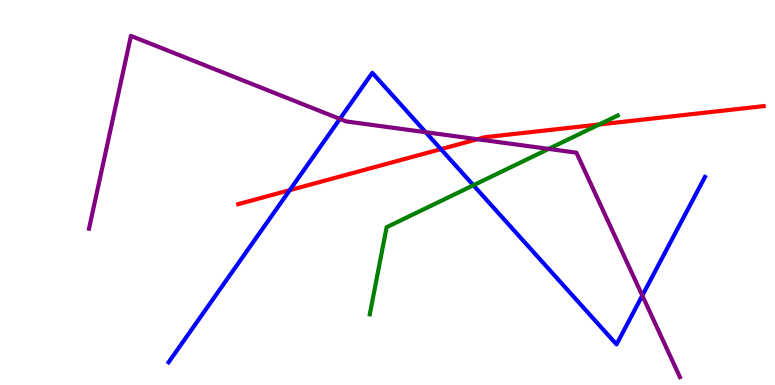[{'lines': ['blue', 'red'], 'intersections': [{'x': 3.74, 'y': 5.06}, {'x': 5.69, 'y': 6.13}]}, {'lines': ['green', 'red'], 'intersections': [{'x': 7.73, 'y': 6.77}]}, {'lines': ['purple', 'red'], 'intersections': [{'x': 6.16, 'y': 6.38}]}, {'lines': ['blue', 'green'], 'intersections': [{'x': 6.11, 'y': 5.19}]}, {'lines': ['blue', 'purple'], 'intersections': [{'x': 4.39, 'y': 6.91}, {'x': 5.49, 'y': 6.57}, {'x': 8.29, 'y': 2.32}]}, {'lines': ['green', 'purple'], 'intersections': [{'x': 7.08, 'y': 6.13}]}]